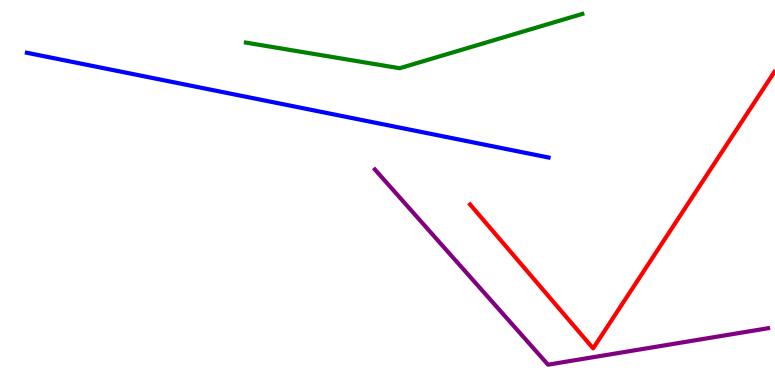[{'lines': ['blue', 'red'], 'intersections': []}, {'lines': ['green', 'red'], 'intersections': []}, {'lines': ['purple', 'red'], 'intersections': []}, {'lines': ['blue', 'green'], 'intersections': []}, {'lines': ['blue', 'purple'], 'intersections': []}, {'lines': ['green', 'purple'], 'intersections': []}]